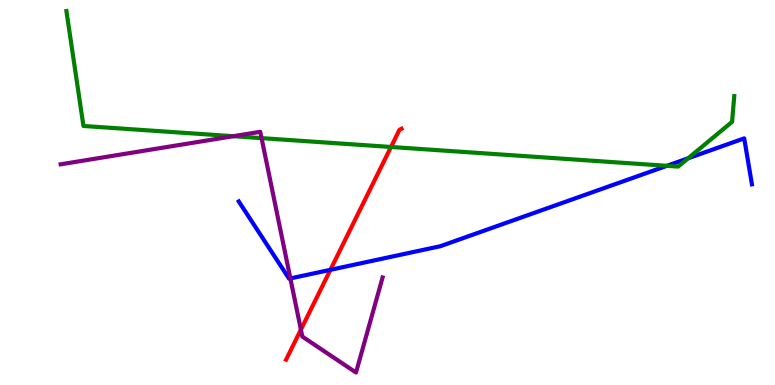[{'lines': ['blue', 'red'], 'intersections': [{'x': 4.26, 'y': 2.99}]}, {'lines': ['green', 'red'], 'intersections': [{'x': 5.05, 'y': 6.18}]}, {'lines': ['purple', 'red'], 'intersections': [{'x': 3.88, 'y': 1.44}]}, {'lines': ['blue', 'green'], 'intersections': [{'x': 8.6, 'y': 5.69}, {'x': 8.88, 'y': 5.89}]}, {'lines': ['blue', 'purple'], 'intersections': [{'x': 3.75, 'y': 2.77}]}, {'lines': ['green', 'purple'], 'intersections': [{'x': 3.01, 'y': 6.46}, {'x': 3.37, 'y': 6.41}]}]